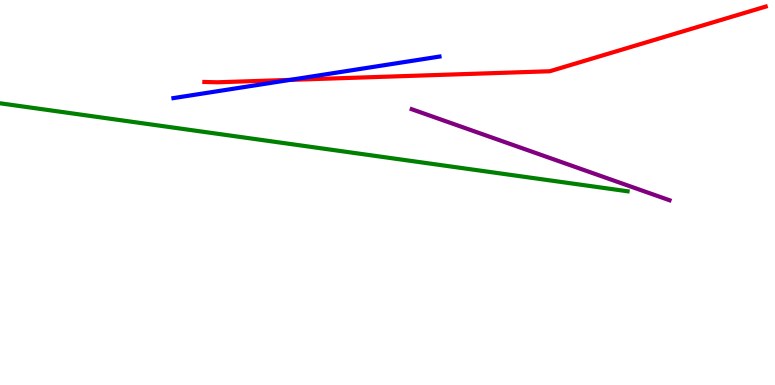[{'lines': ['blue', 'red'], 'intersections': [{'x': 3.74, 'y': 7.93}]}, {'lines': ['green', 'red'], 'intersections': []}, {'lines': ['purple', 'red'], 'intersections': []}, {'lines': ['blue', 'green'], 'intersections': []}, {'lines': ['blue', 'purple'], 'intersections': []}, {'lines': ['green', 'purple'], 'intersections': []}]